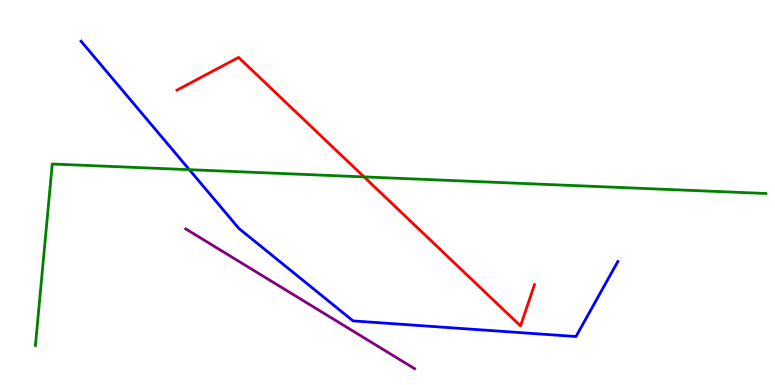[{'lines': ['blue', 'red'], 'intersections': []}, {'lines': ['green', 'red'], 'intersections': [{'x': 4.7, 'y': 5.41}]}, {'lines': ['purple', 'red'], 'intersections': []}, {'lines': ['blue', 'green'], 'intersections': [{'x': 2.44, 'y': 5.59}]}, {'lines': ['blue', 'purple'], 'intersections': []}, {'lines': ['green', 'purple'], 'intersections': []}]